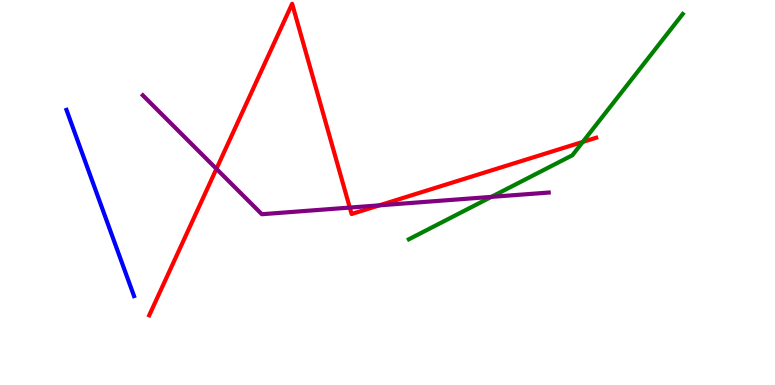[{'lines': ['blue', 'red'], 'intersections': []}, {'lines': ['green', 'red'], 'intersections': [{'x': 7.52, 'y': 6.31}]}, {'lines': ['purple', 'red'], 'intersections': [{'x': 2.79, 'y': 5.61}, {'x': 4.51, 'y': 4.61}, {'x': 4.89, 'y': 4.67}]}, {'lines': ['blue', 'green'], 'intersections': []}, {'lines': ['blue', 'purple'], 'intersections': []}, {'lines': ['green', 'purple'], 'intersections': [{'x': 6.34, 'y': 4.89}]}]